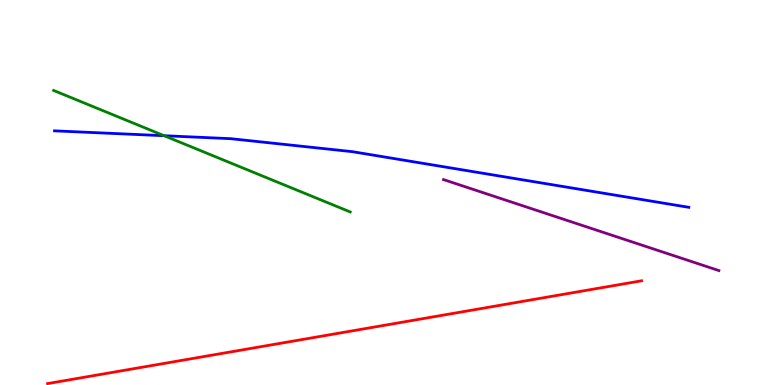[{'lines': ['blue', 'red'], 'intersections': []}, {'lines': ['green', 'red'], 'intersections': []}, {'lines': ['purple', 'red'], 'intersections': []}, {'lines': ['blue', 'green'], 'intersections': [{'x': 2.12, 'y': 6.47}]}, {'lines': ['blue', 'purple'], 'intersections': []}, {'lines': ['green', 'purple'], 'intersections': []}]